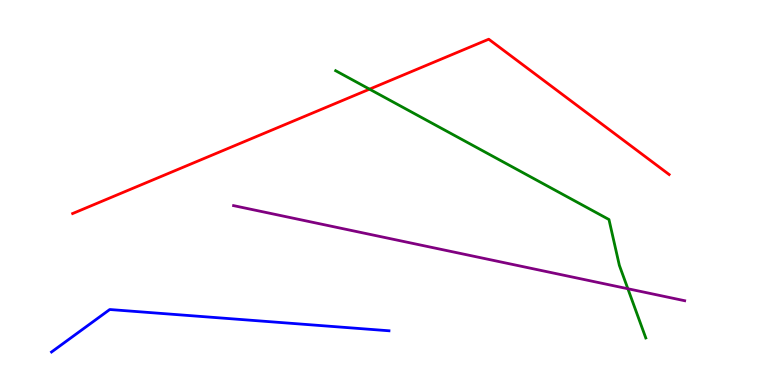[{'lines': ['blue', 'red'], 'intersections': []}, {'lines': ['green', 'red'], 'intersections': [{'x': 4.77, 'y': 7.68}]}, {'lines': ['purple', 'red'], 'intersections': []}, {'lines': ['blue', 'green'], 'intersections': []}, {'lines': ['blue', 'purple'], 'intersections': []}, {'lines': ['green', 'purple'], 'intersections': [{'x': 8.1, 'y': 2.5}]}]